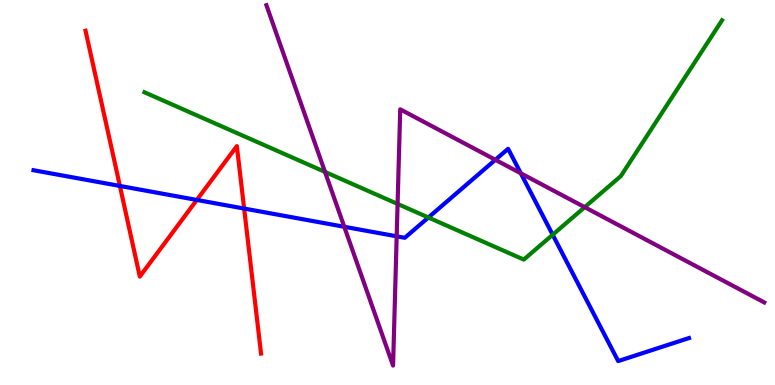[{'lines': ['blue', 'red'], 'intersections': [{'x': 1.55, 'y': 5.17}, {'x': 2.54, 'y': 4.81}, {'x': 3.15, 'y': 4.58}]}, {'lines': ['green', 'red'], 'intersections': []}, {'lines': ['purple', 'red'], 'intersections': []}, {'lines': ['blue', 'green'], 'intersections': [{'x': 5.53, 'y': 4.35}, {'x': 7.13, 'y': 3.9}]}, {'lines': ['blue', 'purple'], 'intersections': [{'x': 4.44, 'y': 4.11}, {'x': 5.12, 'y': 3.86}, {'x': 6.39, 'y': 5.85}, {'x': 6.72, 'y': 5.5}]}, {'lines': ['green', 'purple'], 'intersections': [{'x': 4.19, 'y': 5.53}, {'x': 5.13, 'y': 4.7}, {'x': 7.54, 'y': 4.62}]}]